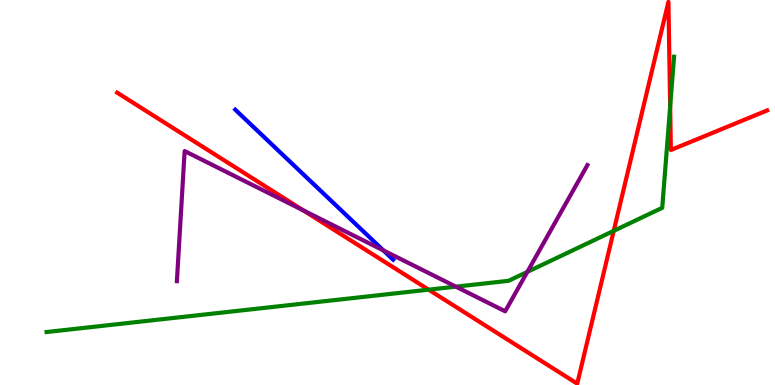[{'lines': ['blue', 'red'], 'intersections': []}, {'lines': ['green', 'red'], 'intersections': [{'x': 5.53, 'y': 2.48}, {'x': 7.92, 'y': 4.0}, {'x': 8.65, 'y': 7.23}]}, {'lines': ['purple', 'red'], 'intersections': [{'x': 3.91, 'y': 4.54}]}, {'lines': ['blue', 'green'], 'intersections': []}, {'lines': ['blue', 'purple'], 'intersections': [{'x': 4.95, 'y': 3.5}]}, {'lines': ['green', 'purple'], 'intersections': [{'x': 5.88, 'y': 2.55}, {'x': 6.8, 'y': 2.94}]}]